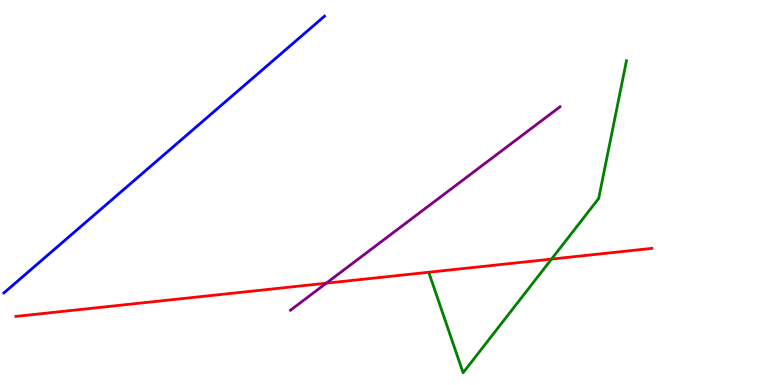[{'lines': ['blue', 'red'], 'intersections': []}, {'lines': ['green', 'red'], 'intersections': [{'x': 7.12, 'y': 3.27}]}, {'lines': ['purple', 'red'], 'intersections': [{'x': 4.21, 'y': 2.64}]}, {'lines': ['blue', 'green'], 'intersections': []}, {'lines': ['blue', 'purple'], 'intersections': []}, {'lines': ['green', 'purple'], 'intersections': []}]